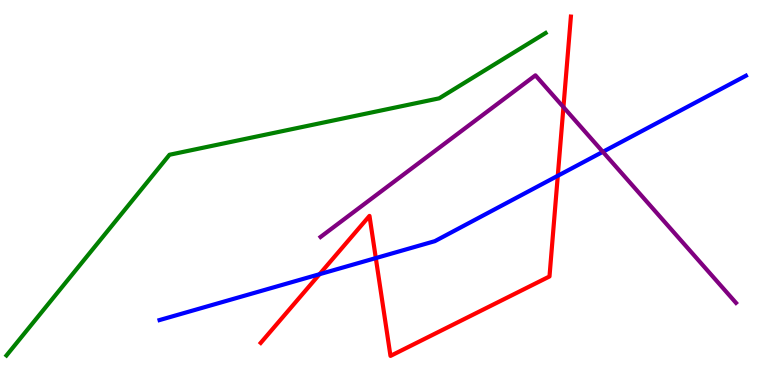[{'lines': ['blue', 'red'], 'intersections': [{'x': 4.12, 'y': 2.88}, {'x': 4.85, 'y': 3.3}, {'x': 7.2, 'y': 5.43}]}, {'lines': ['green', 'red'], 'intersections': []}, {'lines': ['purple', 'red'], 'intersections': [{'x': 7.27, 'y': 7.22}]}, {'lines': ['blue', 'green'], 'intersections': []}, {'lines': ['blue', 'purple'], 'intersections': [{'x': 7.78, 'y': 6.06}]}, {'lines': ['green', 'purple'], 'intersections': []}]